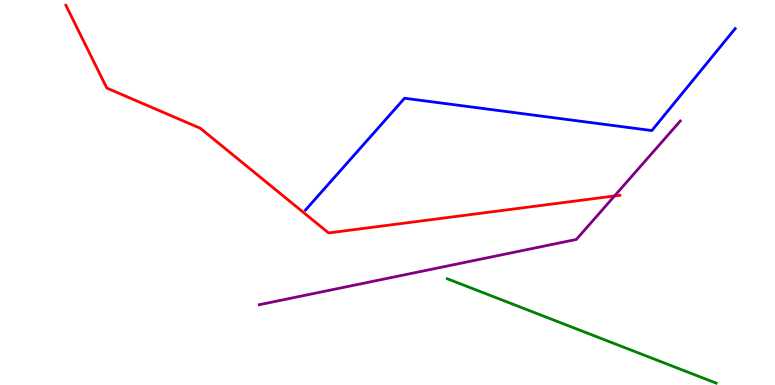[{'lines': ['blue', 'red'], 'intersections': []}, {'lines': ['green', 'red'], 'intersections': []}, {'lines': ['purple', 'red'], 'intersections': [{'x': 7.93, 'y': 4.91}]}, {'lines': ['blue', 'green'], 'intersections': []}, {'lines': ['blue', 'purple'], 'intersections': []}, {'lines': ['green', 'purple'], 'intersections': []}]